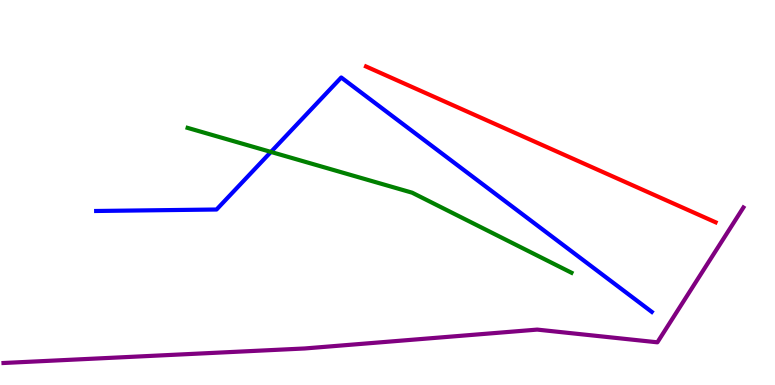[{'lines': ['blue', 'red'], 'intersections': []}, {'lines': ['green', 'red'], 'intersections': []}, {'lines': ['purple', 'red'], 'intersections': []}, {'lines': ['blue', 'green'], 'intersections': [{'x': 3.5, 'y': 6.05}]}, {'lines': ['blue', 'purple'], 'intersections': []}, {'lines': ['green', 'purple'], 'intersections': []}]